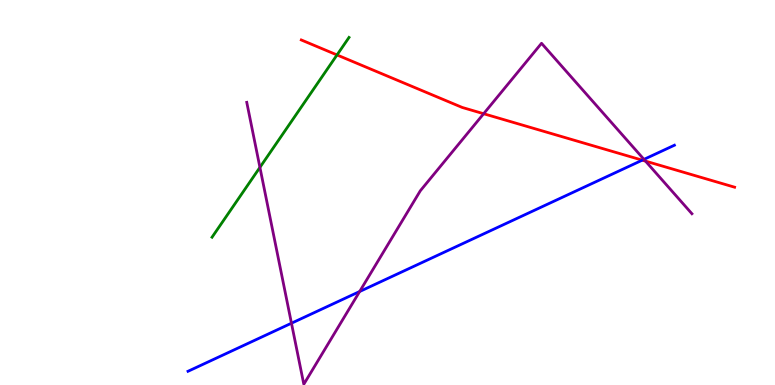[{'lines': ['blue', 'red'], 'intersections': [{'x': 8.29, 'y': 5.84}]}, {'lines': ['green', 'red'], 'intersections': [{'x': 4.35, 'y': 8.57}]}, {'lines': ['purple', 'red'], 'intersections': [{'x': 6.24, 'y': 7.05}, {'x': 8.33, 'y': 5.82}]}, {'lines': ['blue', 'green'], 'intersections': []}, {'lines': ['blue', 'purple'], 'intersections': [{'x': 3.76, 'y': 1.6}, {'x': 4.64, 'y': 2.43}, {'x': 8.31, 'y': 5.86}]}, {'lines': ['green', 'purple'], 'intersections': [{'x': 3.35, 'y': 5.65}]}]